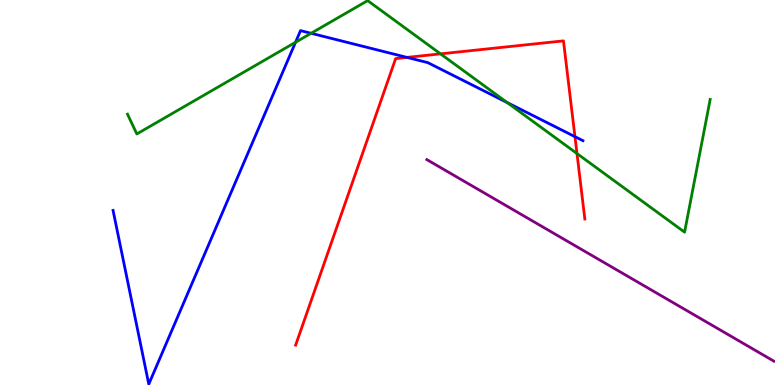[{'lines': ['blue', 'red'], 'intersections': [{'x': 5.25, 'y': 8.51}, {'x': 7.42, 'y': 6.45}]}, {'lines': ['green', 'red'], 'intersections': [{'x': 5.68, 'y': 8.6}, {'x': 7.44, 'y': 6.01}]}, {'lines': ['purple', 'red'], 'intersections': []}, {'lines': ['blue', 'green'], 'intersections': [{'x': 3.81, 'y': 8.9}, {'x': 4.01, 'y': 9.14}, {'x': 6.54, 'y': 7.34}]}, {'lines': ['blue', 'purple'], 'intersections': []}, {'lines': ['green', 'purple'], 'intersections': []}]